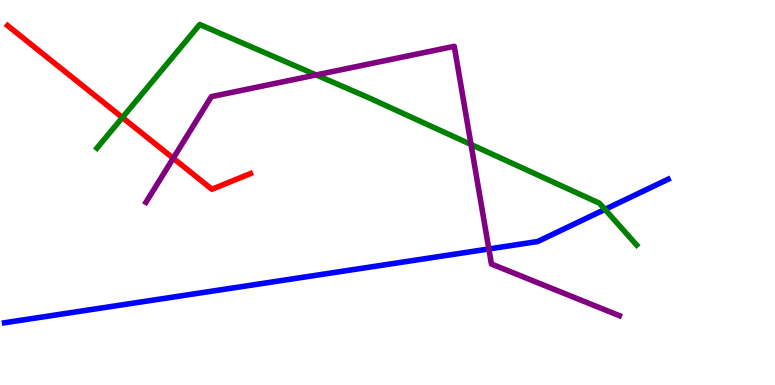[{'lines': ['blue', 'red'], 'intersections': []}, {'lines': ['green', 'red'], 'intersections': [{'x': 1.58, 'y': 6.95}]}, {'lines': ['purple', 'red'], 'intersections': [{'x': 2.24, 'y': 5.89}]}, {'lines': ['blue', 'green'], 'intersections': [{'x': 7.81, 'y': 4.56}]}, {'lines': ['blue', 'purple'], 'intersections': [{'x': 6.31, 'y': 3.53}]}, {'lines': ['green', 'purple'], 'intersections': [{'x': 4.08, 'y': 8.05}, {'x': 6.08, 'y': 6.25}]}]